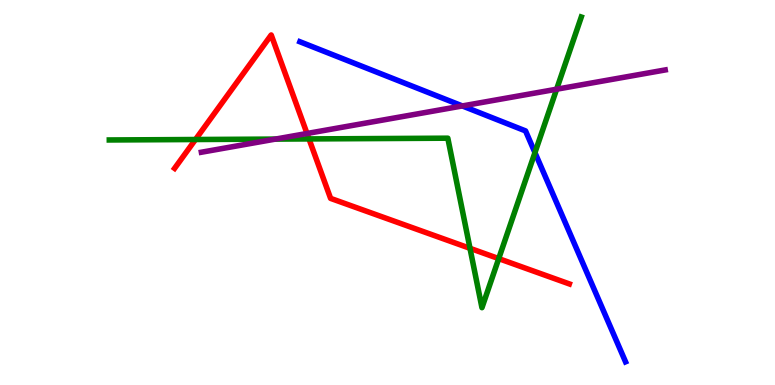[{'lines': ['blue', 'red'], 'intersections': []}, {'lines': ['green', 'red'], 'intersections': [{'x': 2.52, 'y': 6.38}, {'x': 3.99, 'y': 6.39}, {'x': 6.06, 'y': 3.55}, {'x': 6.44, 'y': 3.28}]}, {'lines': ['purple', 'red'], 'intersections': [{'x': 3.96, 'y': 6.53}]}, {'lines': ['blue', 'green'], 'intersections': [{'x': 6.9, 'y': 6.04}]}, {'lines': ['blue', 'purple'], 'intersections': [{'x': 5.97, 'y': 7.25}]}, {'lines': ['green', 'purple'], 'intersections': [{'x': 3.55, 'y': 6.39}, {'x': 7.18, 'y': 7.68}]}]